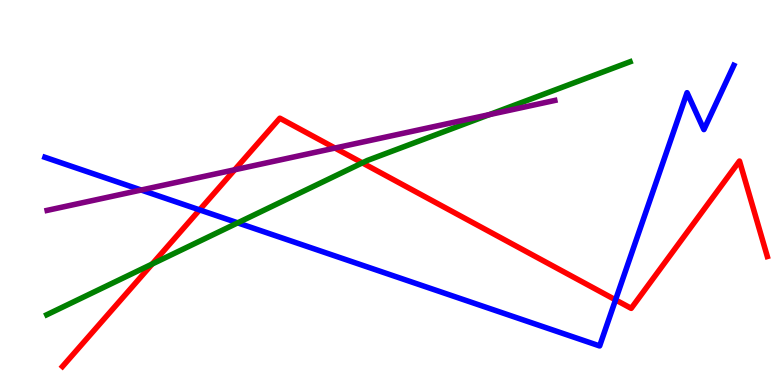[{'lines': ['blue', 'red'], 'intersections': [{'x': 2.58, 'y': 4.55}, {'x': 7.94, 'y': 2.21}]}, {'lines': ['green', 'red'], 'intersections': [{'x': 1.96, 'y': 3.14}, {'x': 4.68, 'y': 5.77}]}, {'lines': ['purple', 'red'], 'intersections': [{'x': 3.03, 'y': 5.59}, {'x': 4.32, 'y': 6.15}]}, {'lines': ['blue', 'green'], 'intersections': [{'x': 3.07, 'y': 4.21}]}, {'lines': ['blue', 'purple'], 'intersections': [{'x': 1.82, 'y': 5.06}]}, {'lines': ['green', 'purple'], 'intersections': [{'x': 6.31, 'y': 7.02}]}]